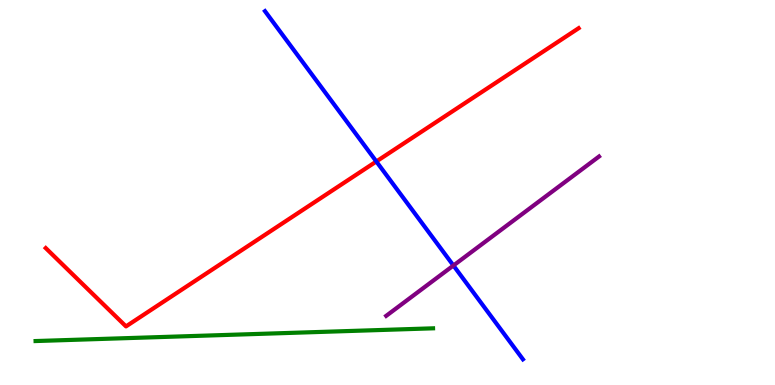[{'lines': ['blue', 'red'], 'intersections': [{'x': 4.86, 'y': 5.81}]}, {'lines': ['green', 'red'], 'intersections': []}, {'lines': ['purple', 'red'], 'intersections': []}, {'lines': ['blue', 'green'], 'intersections': []}, {'lines': ['blue', 'purple'], 'intersections': [{'x': 5.85, 'y': 3.1}]}, {'lines': ['green', 'purple'], 'intersections': []}]